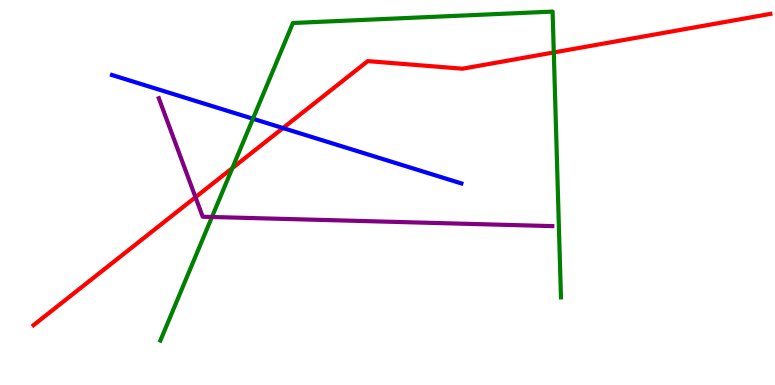[{'lines': ['blue', 'red'], 'intersections': [{'x': 3.65, 'y': 6.67}]}, {'lines': ['green', 'red'], 'intersections': [{'x': 3.0, 'y': 5.63}, {'x': 7.15, 'y': 8.64}]}, {'lines': ['purple', 'red'], 'intersections': [{'x': 2.52, 'y': 4.88}]}, {'lines': ['blue', 'green'], 'intersections': [{'x': 3.26, 'y': 6.92}]}, {'lines': ['blue', 'purple'], 'intersections': []}, {'lines': ['green', 'purple'], 'intersections': [{'x': 2.73, 'y': 4.36}]}]